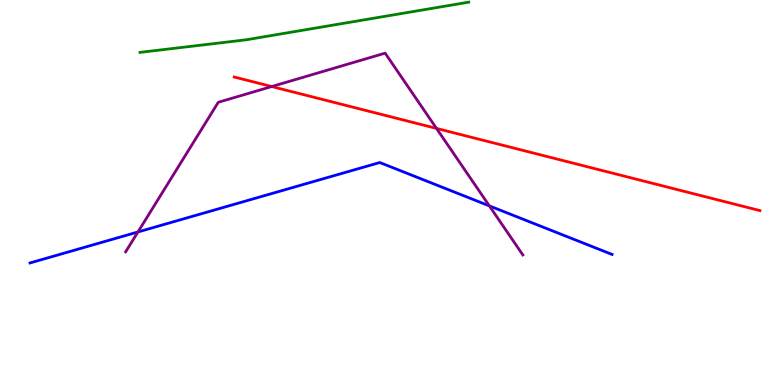[{'lines': ['blue', 'red'], 'intersections': []}, {'lines': ['green', 'red'], 'intersections': []}, {'lines': ['purple', 'red'], 'intersections': [{'x': 3.51, 'y': 7.75}, {'x': 5.63, 'y': 6.66}]}, {'lines': ['blue', 'green'], 'intersections': []}, {'lines': ['blue', 'purple'], 'intersections': [{'x': 1.78, 'y': 3.97}, {'x': 6.31, 'y': 4.65}]}, {'lines': ['green', 'purple'], 'intersections': []}]